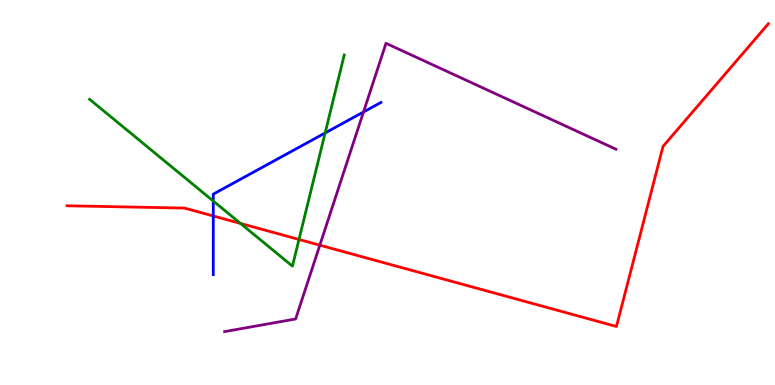[{'lines': ['blue', 'red'], 'intersections': [{'x': 2.75, 'y': 4.39}]}, {'lines': ['green', 'red'], 'intersections': [{'x': 3.1, 'y': 4.2}, {'x': 3.86, 'y': 3.78}]}, {'lines': ['purple', 'red'], 'intersections': [{'x': 4.13, 'y': 3.63}]}, {'lines': ['blue', 'green'], 'intersections': [{'x': 2.75, 'y': 4.78}, {'x': 4.2, 'y': 6.55}]}, {'lines': ['blue', 'purple'], 'intersections': [{'x': 4.69, 'y': 7.09}]}, {'lines': ['green', 'purple'], 'intersections': []}]